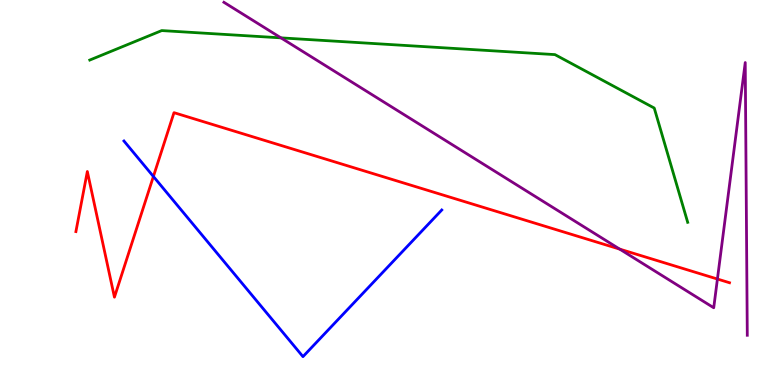[{'lines': ['blue', 'red'], 'intersections': [{'x': 1.98, 'y': 5.42}]}, {'lines': ['green', 'red'], 'intersections': []}, {'lines': ['purple', 'red'], 'intersections': [{'x': 8.0, 'y': 3.53}, {'x': 9.26, 'y': 2.75}]}, {'lines': ['blue', 'green'], 'intersections': []}, {'lines': ['blue', 'purple'], 'intersections': []}, {'lines': ['green', 'purple'], 'intersections': [{'x': 3.63, 'y': 9.02}]}]